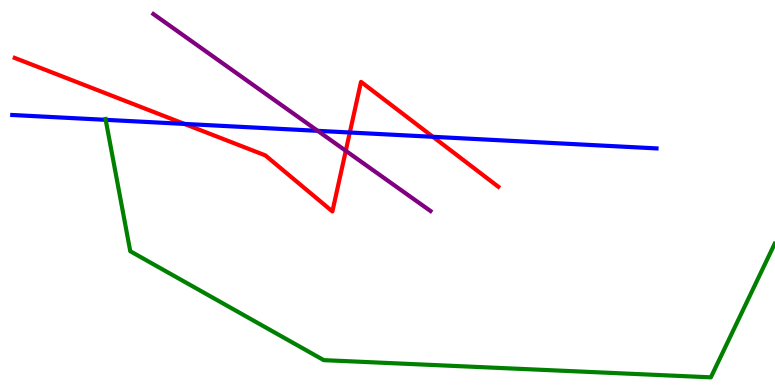[{'lines': ['blue', 'red'], 'intersections': [{'x': 2.38, 'y': 6.78}, {'x': 4.51, 'y': 6.56}, {'x': 5.59, 'y': 6.45}]}, {'lines': ['green', 'red'], 'intersections': []}, {'lines': ['purple', 'red'], 'intersections': [{'x': 4.46, 'y': 6.08}]}, {'lines': ['blue', 'green'], 'intersections': [{'x': 1.36, 'y': 6.89}]}, {'lines': ['blue', 'purple'], 'intersections': [{'x': 4.1, 'y': 6.6}]}, {'lines': ['green', 'purple'], 'intersections': []}]